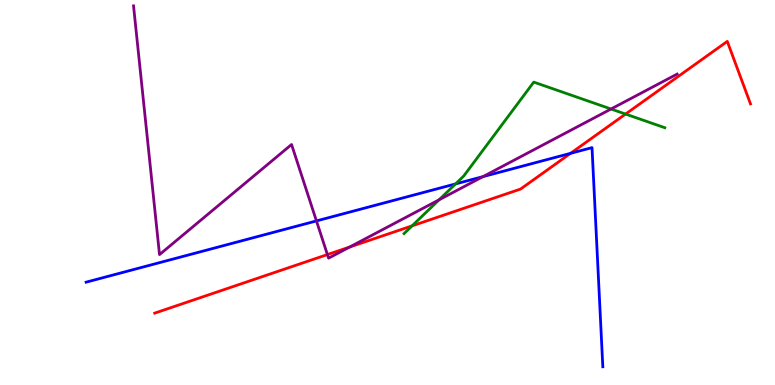[{'lines': ['blue', 'red'], 'intersections': [{'x': 7.36, 'y': 6.02}]}, {'lines': ['green', 'red'], 'intersections': [{'x': 5.32, 'y': 4.13}, {'x': 8.07, 'y': 7.04}]}, {'lines': ['purple', 'red'], 'intersections': [{'x': 4.22, 'y': 3.39}, {'x': 4.51, 'y': 3.58}]}, {'lines': ['blue', 'green'], 'intersections': [{'x': 5.88, 'y': 5.22}]}, {'lines': ['blue', 'purple'], 'intersections': [{'x': 4.08, 'y': 4.26}, {'x': 6.23, 'y': 5.41}]}, {'lines': ['green', 'purple'], 'intersections': [{'x': 5.66, 'y': 4.81}, {'x': 7.88, 'y': 7.17}]}]